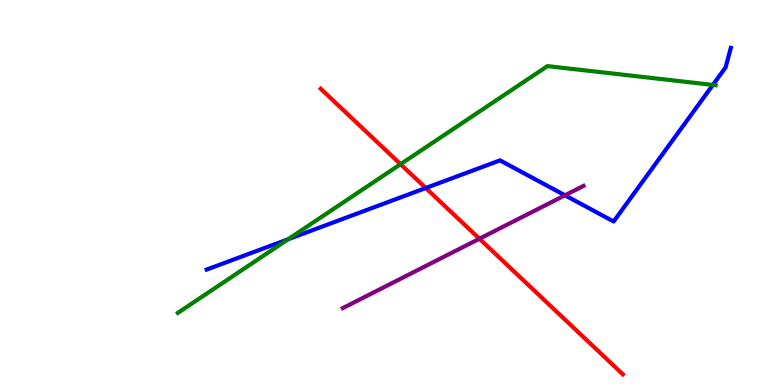[{'lines': ['blue', 'red'], 'intersections': [{'x': 5.49, 'y': 5.12}]}, {'lines': ['green', 'red'], 'intersections': [{'x': 5.17, 'y': 5.74}]}, {'lines': ['purple', 'red'], 'intersections': [{'x': 6.19, 'y': 3.8}]}, {'lines': ['blue', 'green'], 'intersections': [{'x': 3.72, 'y': 3.79}, {'x': 9.2, 'y': 7.79}]}, {'lines': ['blue', 'purple'], 'intersections': [{'x': 7.29, 'y': 4.93}]}, {'lines': ['green', 'purple'], 'intersections': []}]